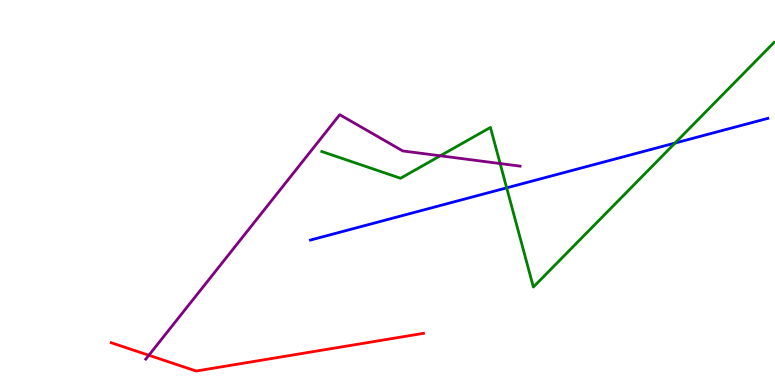[{'lines': ['blue', 'red'], 'intersections': []}, {'lines': ['green', 'red'], 'intersections': []}, {'lines': ['purple', 'red'], 'intersections': [{'x': 1.92, 'y': 0.772}]}, {'lines': ['blue', 'green'], 'intersections': [{'x': 6.54, 'y': 5.12}, {'x': 8.71, 'y': 6.28}]}, {'lines': ['blue', 'purple'], 'intersections': []}, {'lines': ['green', 'purple'], 'intersections': [{'x': 5.68, 'y': 5.95}, {'x': 6.45, 'y': 5.75}]}]